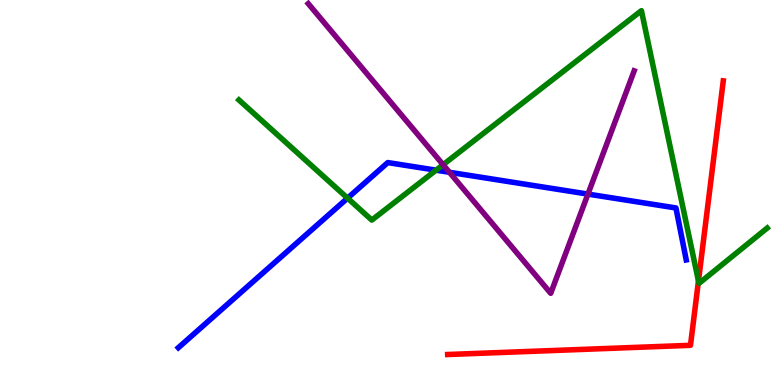[{'lines': ['blue', 'red'], 'intersections': []}, {'lines': ['green', 'red'], 'intersections': [{'x': 9.01, 'y': 2.7}]}, {'lines': ['purple', 'red'], 'intersections': []}, {'lines': ['blue', 'green'], 'intersections': [{'x': 4.48, 'y': 4.85}, {'x': 5.63, 'y': 5.58}]}, {'lines': ['blue', 'purple'], 'intersections': [{'x': 5.8, 'y': 5.53}, {'x': 7.59, 'y': 4.96}]}, {'lines': ['green', 'purple'], 'intersections': [{'x': 5.72, 'y': 5.72}]}]